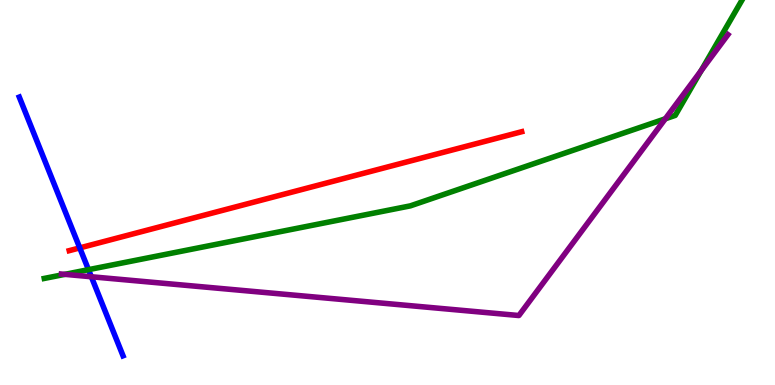[{'lines': ['blue', 'red'], 'intersections': [{'x': 1.03, 'y': 3.56}]}, {'lines': ['green', 'red'], 'intersections': []}, {'lines': ['purple', 'red'], 'intersections': []}, {'lines': ['blue', 'green'], 'intersections': [{'x': 1.14, 'y': 3.0}]}, {'lines': ['blue', 'purple'], 'intersections': [{'x': 1.18, 'y': 2.81}]}, {'lines': ['green', 'purple'], 'intersections': [{'x': 0.837, 'y': 2.87}, {'x': 8.58, 'y': 6.91}, {'x': 9.05, 'y': 8.16}]}]